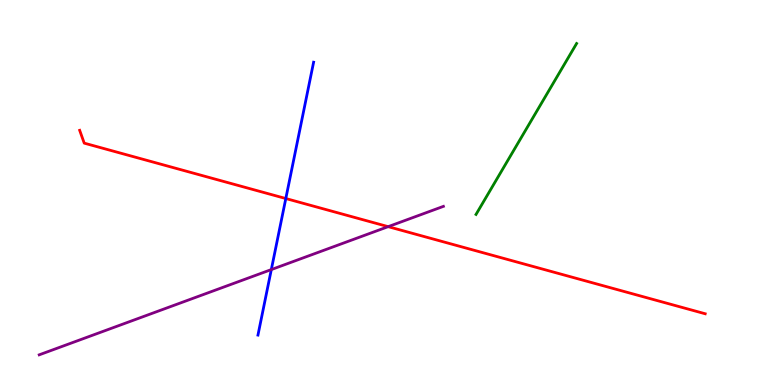[{'lines': ['blue', 'red'], 'intersections': [{'x': 3.69, 'y': 4.84}]}, {'lines': ['green', 'red'], 'intersections': []}, {'lines': ['purple', 'red'], 'intersections': [{'x': 5.01, 'y': 4.11}]}, {'lines': ['blue', 'green'], 'intersections': []}, {'lines': ['blue', 'purple'], 'intersections': [{'x': 3.5, 'y': 3.0}]}, {'lines': ['green', 'purple'], 'intersections': []}]